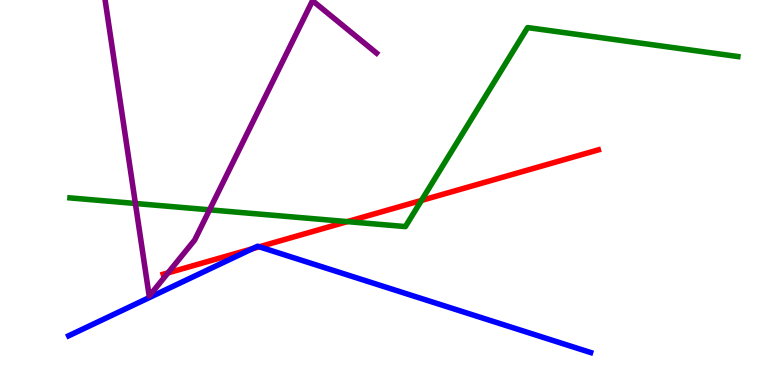[{'lines': ['blue', 'red'], 'intersections': [{'x': 3.26, 'y': 3.54}, {'x': 3.35, 'y': 3.59}]}, {'lines': ['green', 'red'], 'intersections': [{'x': 4.48, 'y': 4.24}, {'x': 5.44, 'y': 4.79}]}, {'lines': ['purple', 'red'], 'intersections': [{'x': 2.17, 'y': 2.91}]}, {'lines': ['blue', 'green'], 'intersections': []}, {'lines': ['blue', 'purple'], 'intersections': []}, {'lines': ['green', 'purple'], 'intersections': [{'x': 1.75, 'y': 4.71}, {'x': 2.7, 'y': 4.55}]}]